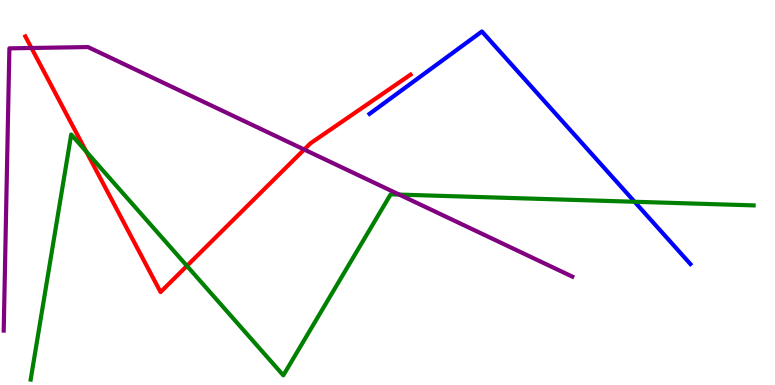[{'lines': ['blue', 'red'], 'intersections': []}, {'lines': ['green', 'red'], 'intersections': [{'x': 1.11, 'y': 6.06}, {'x': 2.41, 'y': 3.09}]}, {'lines': ['purple', 'red'], 'intersections': [{'x': 0.406, 'y': 8.75}, {'x': 3.93, 'y': 6.12}]}, {'lines': ['blue', 'green'], 'intersections': [{'x': 8.19, 'y': 4.76}]}, {'lines': ['blue', 'purple'], 'intersections': []}, {'lines': ['green', 'purple'], 'intersections': [{'x': 5.15, 'y': 4.95}]}]